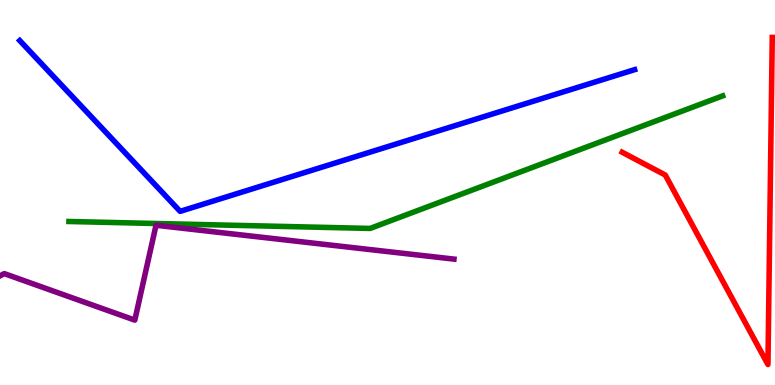[{'lines': ['blue', 'red'], 'intersections': []}, {'lines': ['green', 'red'], 'intersections': []}, {'lines': ['purple', 'red'], 'intersections': []}, {'lines': ['blue', 'green'], 'intersections': []}, {'lines': ['blue', 'purple'], 'intersections': []}, {'lines': ['green', 'purple'], 'intersections': []}]